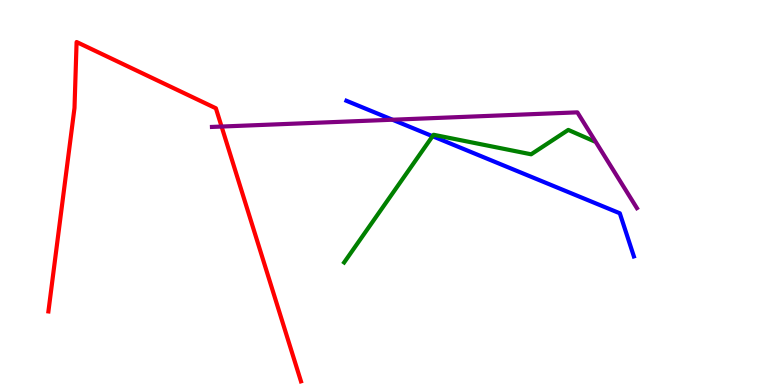[{'lines': ['blue', 'red'], 'intersections': []}, {'lines': ['green', 'red'], 'intersections': []}, {'lines': ['purple', 'red'], 'intersections': [{'x': 2.86, 'y': 6.71}]}, {'lines': ['blue', 'green'], 'intersections': [{'x': 5.58, 'y': 6.46}]}, {'lines': ['blue', 'purple'], 'intersections': [{'x': 5.06, 'y': 6.89}]}, {'lines': ['green', 'purple'], 'intersections': []}]